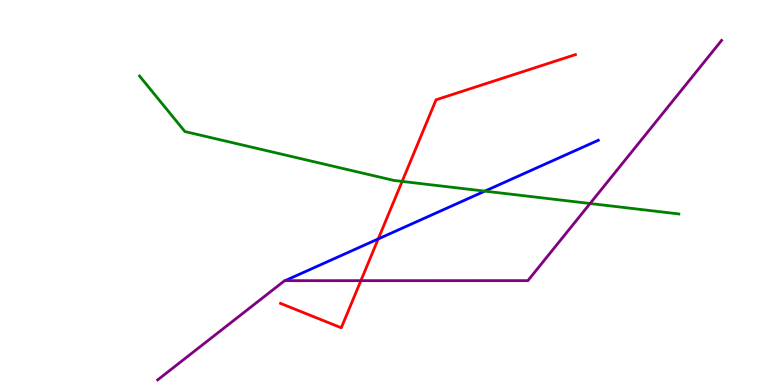[{'lines': ['blue', 'red'], 'intersections': [{'x': 4.88, 'y': 3.79}]}, {'lines': ['green', 'red'], 'intersections': [{'x': 5.19, 'y': 5.29}]}, {'lines': ['purple', 'red'], 'intersections': [{'x': 4.66, 'y': 2.71}]}, {'lines': ['blue', 'green'], 'intersections': [{'x': 6.26, 'y': 5.04}]}, {'lines': ['blue', 'purple'], 'intersections': []}, {'lines': ['green', 'purple'], 'intersections': [{'x': 7.61, 'y': 4.71}]}]